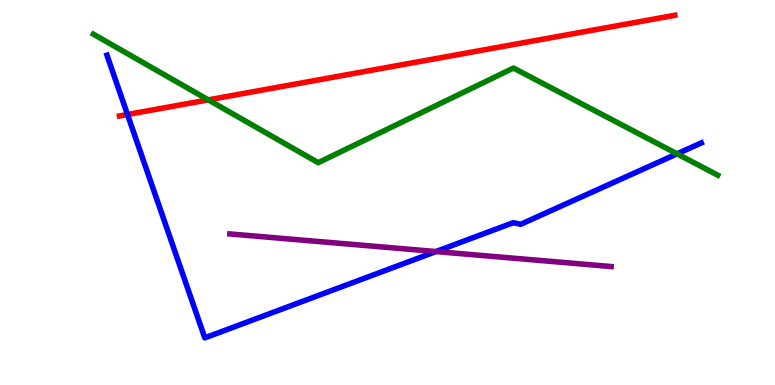[{'lines': ['blue', 'red'], 'intersections': [{'x': 1.65, 'y': 7.03}]}, {'lines': ['green', 'red'], 'intersections': [{'x': 2.69, 'y': 7.41}]}, {'lines': ['purple', 'red'], 'intersections': []}, {'lines': ['blue', 'green'], 'intersections': [{'x': 8.74, 'y': 6.0}]}, {'lines': ['blue', 'purple'], 'intersections': [{'x': 5.63, 'y': 3.47}]}, {'lines': ['green', 'purple'], 'intersections': []}]